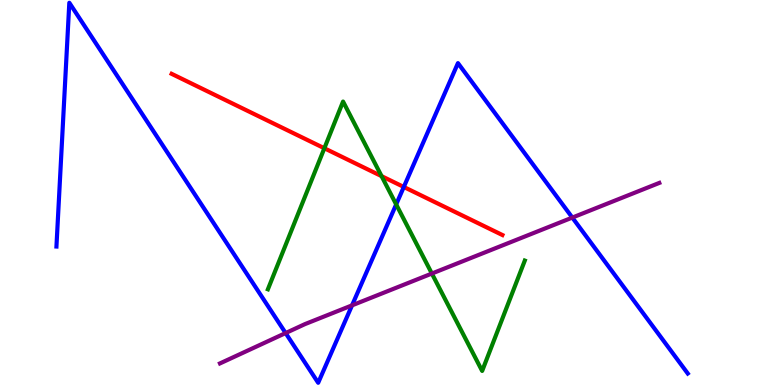[{'lines': ['blue', 'red'], 'intersections': [{'x': 5.21, 'y': 5.14}]}, {'lines': ['green', 'red'], 'intersections': [{'x': 4.19, 'y': 6.15}, {'x': 4.92, 'y': 5.42}]}, {'lines': ['purple', 'red'], 'intersections': []}, {'lines': ['blue', 'green'], 'intersections': [{'x': 5.11, 'y': 4.69}]}, {'lines': ['blue', 'purple'], 'intersections': [{'x': 3.69, 'y': 1.35}, {'x': 4.54, 'y': 2.07}, {'x': 7.38, 'y': 4.35}]}, {'lines': ['green', 'purple'], 'intersections': [{'x': 5.57, 'y': 2.89}]}]